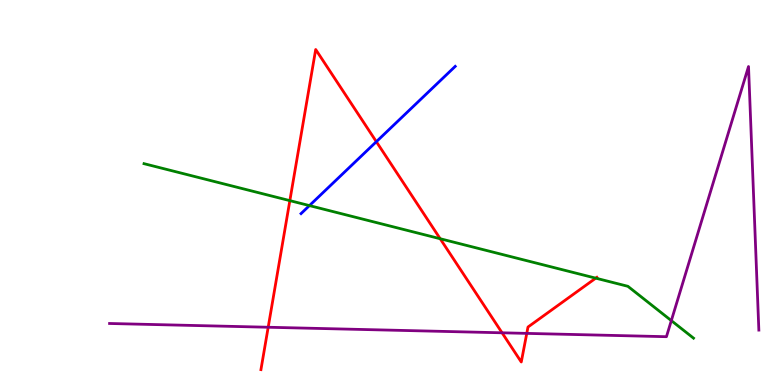[{'lines': ['blue', 'red'], 'intersections': [{'x': 4.86, 'y': 6.32}]}, {'lines': ['green', 'red'], 'intersections': [{'x': 3.74, 'y': 4.79}, {'x': 5.68, 'y': 3.8}, {'x': 7.69, 'y': 2.78}]}, {'lines': ['purple', 'red'], 'intersections': [{'x': 3.46, 'y': 1.5}, {'x': 6.48, 'y': 1.36}, {'x': 6.8, 'y': 1.34}]}, {'lines': ['blue', 'green'], 'intersections': [{'x': 3.99, 'y': 4.66}]}, {'lines': ['blue', 'purple'], 'intersections': []}, {'lines': ['green', 'purple'], 'intersections': [{'x': 8.66, 'y': 1.67}]}]